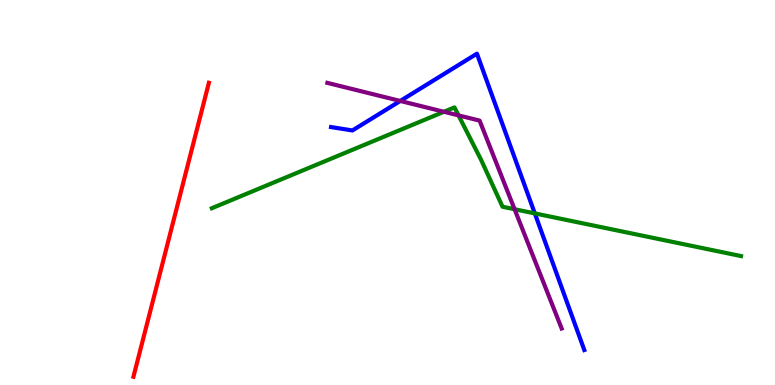[{'lines': ['blue', 'red'], 'intersections': []}, {'lines': ['green', 'red'], 'intersections': []}, {'lines': ['purple', 'red'], 'intersections': []}, {'lines': ['blue', 'green'], 'intersections': [{'x': 6.9, 'y': 4.46}]}, {'lines': ['blue', 'purple'], 'intersections': [{'x': 5.16, 'y': 7.38}]}, {'lines': ['green', 'purple'], 'intersections': [{'x': 5.73, 'y': 7.1}, {'x': 5.92, 'y': 7.0}, {'x': 6.64, 'y': 4.57}]}]